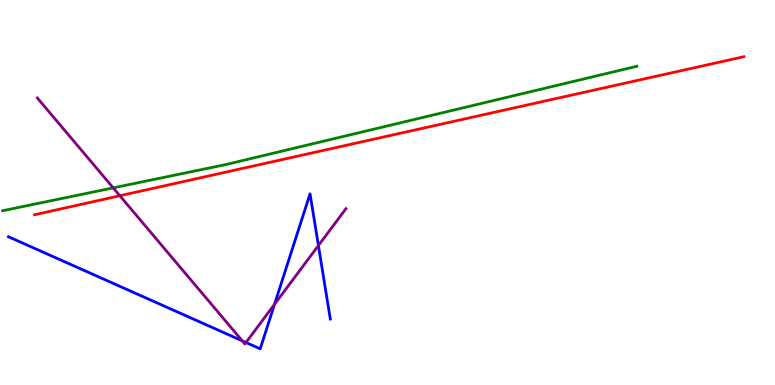[{'lines': ['blue', 'red'], 'intersections': []}, {'lines': ['green', 'red'], 'intersections': []}, {'lines': ['purple', 'red'], 'intersections': [{'x': 1.55, 'y': 4.92}]}, {'lines': ['blue', 'green'], 'intersections': []}, {'lines': ['blue', 'purple'], 'intersections': [{'x': 3.13, 'y': 1.15}, {'x': 3.17, 'y': 1.1}, {'x': 3.54, 'y': 2.1}, {'x': 4.11, 'y': 3.62}]}, {'lines': ['green', 'purple'], 'intersections': [{'x': 1.46, 'y': 5.12}]}]